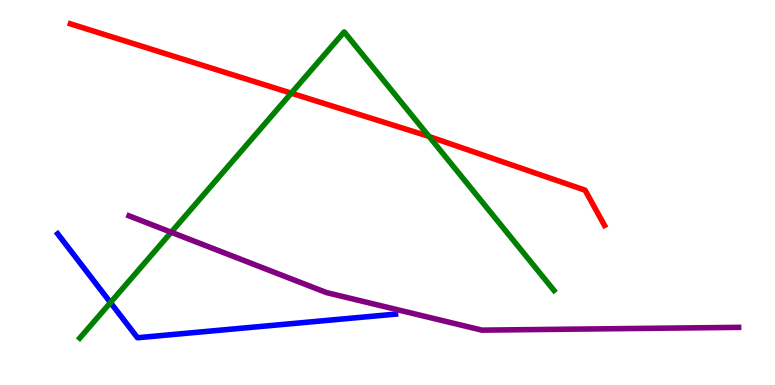[{'lines': ['blue', 'red'], 'intersections': []}, {'lines': ['green', 'red'], 'intersections': [{'x': 3.76, 'y': 7.58}, {'x': 5.54, 'y': 6.45}]}, {'lines': ['purple', 'red'], 'intersections': []}, {'lines': ['blue', 'green'], 'intersections': [{'x': 1.43, 'y': 2.14}]}, {'lines': ['blue', 'purple'], 'intersections': []}, {'lines': ['green', 'purple'], 'intersections': [{'x': 2.21, 'y': 3.97}]}]